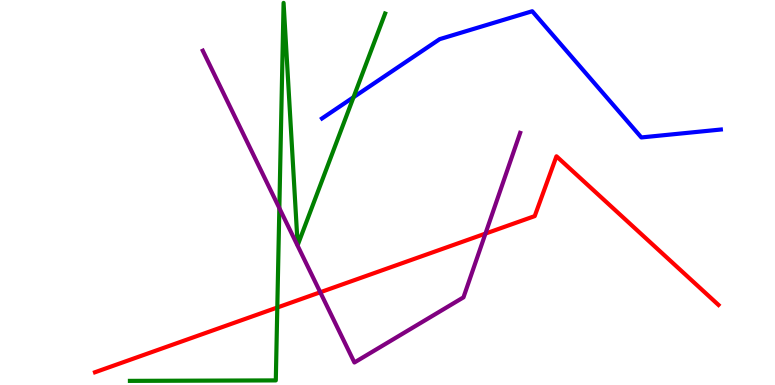[{'lines': ['blue', 'red'], 'intersections': []}, {'lines': ['green', 'red'], 'intersections': [{'x': 3.58, 'y': 2.01}]}, {'lines': ['purple', 'red'], 'intersections': [{'x': 4.13, 'y': 2.41}, {'x': 6.26, 'y': 3.93}]}, {'lines': ['blue', 'green'], 'intersections': [{'x': 4.56, 'y': 7.48}]}, {'lines': ['blue', 'purple'], 'intersections': []}, {'lines': ['green', 'purple'], 'intersections': [{'x': 3.6, 'y': 4.59}]}]